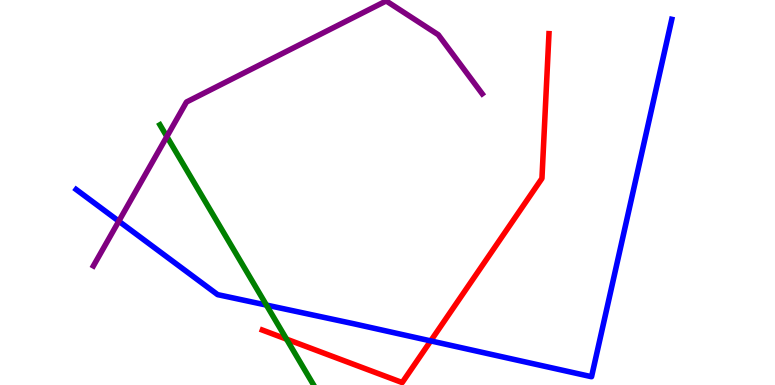[{'lines': ['blue', 'red'], 'intersections': [{'x': 5.56, 'y': 1.15}]}, {'lines': ['green', 'red'], 'intersections': [{'x': 3.7, 'y': 1.19}]}, {'lines': ['purple', 'red'], 'intersections': []}, {'lines': ['blue', 'green'], 'intersections': [{'x': 3.44, 'y': 2.08}]}, {'lines': ['blue', 'purple'], 'intersections': [{'x': 1.53, 'y': 4.25}]}, {'lines': ['green', 'purple'], 'intersections': [{'x': 2.15, 'y': 6.45}]}]